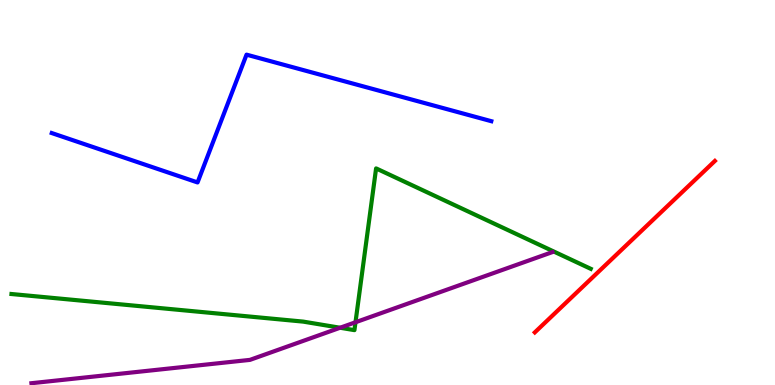[{'lines': ['blue', 'red'], 'intersections': []}, {'lines': ['green', 'red'], 'intersections': []}, {'lines': ['purple', 'red'], 'intersections': []}, {'lines': ['blue', 'green'], 'intersections': []}, {'lines': ['blue', 'purple'], 'intersections': []}, {'lines': ['green', 'purple'], 'intersections': [{'x': 4.39, 'y': 1.49}, {'x': 4.59, 'y': 1.63}]}]